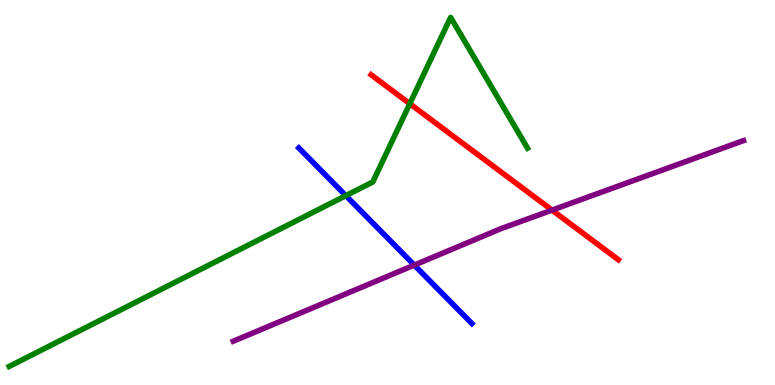[{'lines': ['blue', 'red'], 'intersections': []}, {'lines': ['green', 'red'], 'intersections': [{'x': 5.29, 'y': 7.31}]}, {'lines': ['purple', 'red'], 'intersections': [{'x': 7.12, 'y': 4.54}]}, {'lines': ['blue', 'green'], 'intersections': [{'x': 4.46, 'y': 4.92}]}, {'lines': ['blue', 'purple'], 'intersections': [{'x': 5.35, 'y': 3.11}]}, {'lines': ['green', 'purple'], 'intersections': []}]